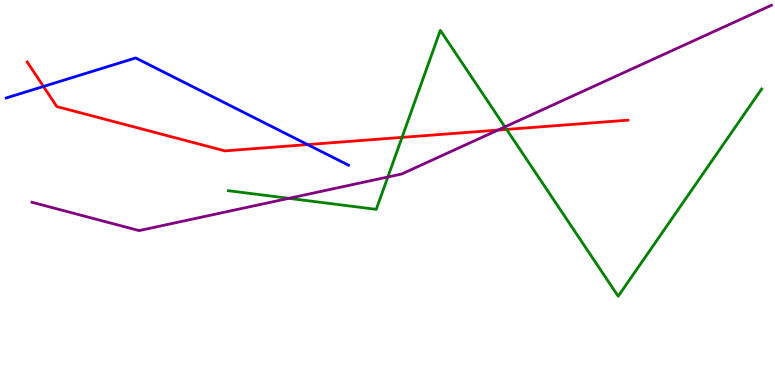[{'lines': ['blue', 'red'], 'intersections': [{'x': 0.561, 'y': 7.75}, {'x': 3.97, 'y': 6.24}]}, {'lines': ['green', 'red'], 'intersections': [{'x': 5.19, 'y': 6.43}, {'x': 6.54, 'y': 6.64}]}, {'lines': ['purple', 'red'], 'intersections': [{'x': 6.42, 'y': 6.62}]}, {'lines': ['blue', 'green'], 'intersections': []}, {'lines': ['blue', 'purple'], 'intersections': []}, {'lines': ['green', 'purple'], 'intersections': [{'x': 3.73, 'y': 4.85}, {'x': 5.0, 'y': 5.4}, {'x': 6.51, 'y': 6.7}]}]